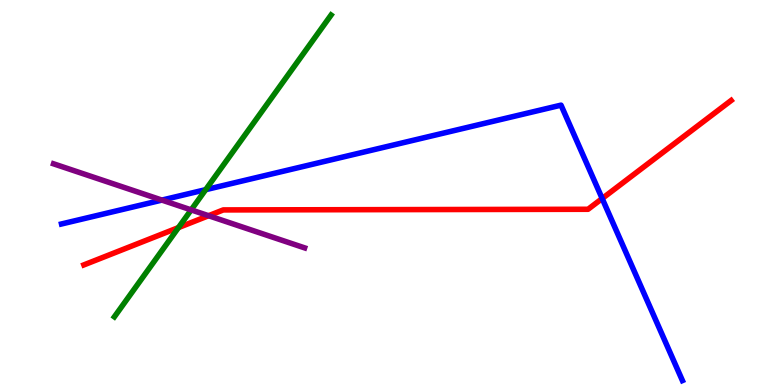[{'lines': ['blue', 'red'], 'intersections': [{'x': 7.77, 'y': 4.84}]}, {'lines': ['green', 'red'], 'intersections': [{'x': 2.3, 'y': 4.09}]}, {'lines': ['purple', 'red'], 'intersections': [{'x': 2.69, 'y': 4.4}]}, {'lines': ['blue', 'green'], 'intersections': [{'x': 2.65, 'y': 5.07}]}, {'lines': ['blue', 'purple'], 'intersections': [{'x': 2.09, 'y': 4.8}]}, {'lines': ['green', 'purple'], 'intersections': [{'x': 2.47, 'y': 4.55}]}]